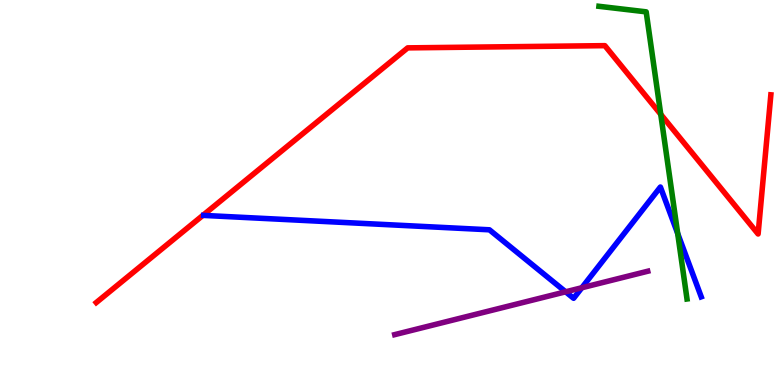[{'lines': ['blue', 'red'], 'intersections': []}, {'lines': ['green', 'red'], 'intersections': [{'x': 8.53, 'y': 7.03}]}, {'lines': ['purple', 'red'], 'intersections': []}, {'lines': ['blue', 'green'], 'intersections': [{'x': 8.74, 'y': 3.94}]}, {'lines': ['blue', 'purple'], 'intersections': [{'x': 7.3, 'y': 2.42}, {'x': 7.51, 'y': 2.53}]}, {'lines': ['green', 'purple'], 'intersections': []}]